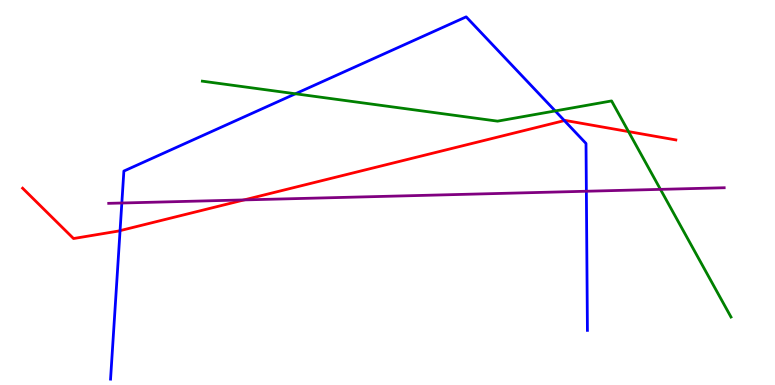[{'lines': ['blue', 'red'], 'intersections': [{'x': 1.55, 'y': 4.01}, {'x': 7.28, 'y': 6.87}]}, {'lines': ['green', 'red'], 'intersections': [{'x': 8.11, 'y': 6.58}]}, {'lines': ['purple', 'red'], 'intersections': [{'x': 3.15, 'y': 4.81}]}, {'lines': ['blue', 'green'], 'intersections': [{'x': 3.81, 'y': 7.56}, {'x': 7.16, 'y': 7.12}]}, {'lines': ['blue', 'purple'], 'intersections': [{'x': 1.57, 'y': 4.73}, {'x': 7.57, 'y': 5.03}]}, {'lines': ['green', 'purple'], 'intersections': [{'x': 8.52, 'y': 5.08}]}]